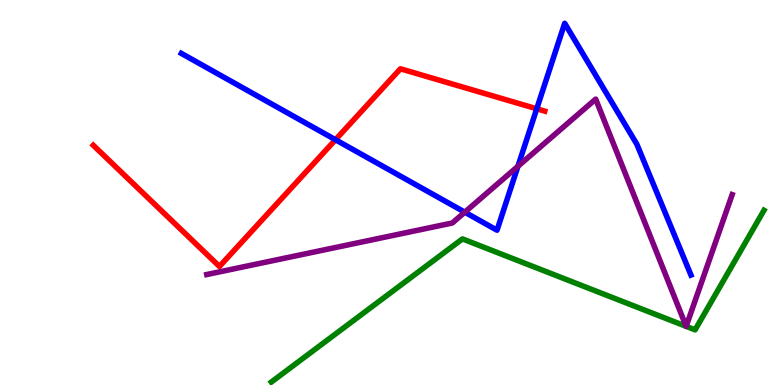[{'lines': ['blue', 'red'], 'intersections': [{'x': 4.33, 'y': 6.37}, {'x': 6.93, 'y': 7.17}]}, {'lines': ['green', 'red'], 'intersections': []}, {'lines': ['purple', 'red'], 'intersections': []}, {'lines': ['blue', 'green'], 'intersections': []}, {'lines': ['blue', 'purple'], 'intersections': [{'x': 6.0, 'y': 4.49}, {'x': 6.68, 'y': 5.68}]}, {'lines': ['green', 'purple'], 'intersections': [{'x': 8.85, 'y': 1.52}, {'x': 8.85, 'y': 1.52}]}]